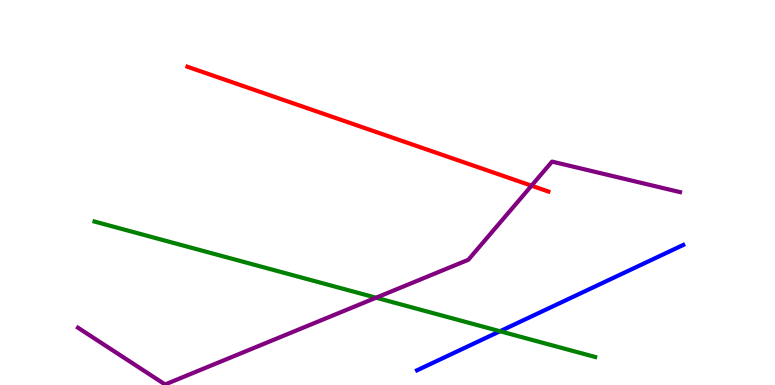[{'lines': ['blue', 'red'], 'intersections': []}, {'lines': ['green', 'red'], 'intersections': []}, {'lines': ['purple', 'red'], 'intersections': [{'x': 6.86, 'y': 5.18}]}, {'lines': ['blue', 'green'], 'intersections': [{'x': 6.45, 'y': 1.4}]}, {'lines': ['blue', 'purple'], 'intersections': []}, {'lines': ['green', 'purple'], 'intersections': [{'x': 4.85, 'y': 2.27}]}]